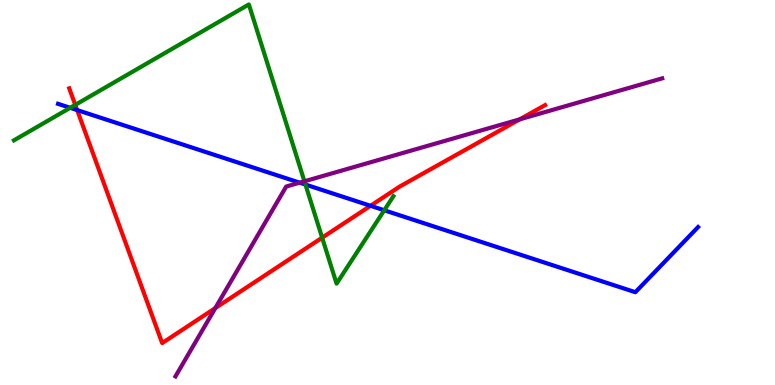[{'lines': ['blue', 'red'], 'intersections': [{'x': 0.996, 'y': 7.14}, {'x': 4.78, 'y': 4.65}]}, {'lines': ['green', 'red'], 'intersections': [{'x': 0.971, 'y': 7.28}, {'x': 4.16, 'y': 3.83}]}, {'lines': ['purple', 'red'], 'intersections': [{'x': 2.78, 'y': 2.0}, {'x': 6.71, 'y': 6.9}]}, {'lines': ['blue', 'green'], 'intersections': [{'x': 0.906, 'y': 7.2}, {'x': 3.94, 'y': 5.21}, {'x': 4.96, 'y': 4.54}]}, {'lines': ['blue', 'purple'], 'intersections': [{'x': 3.87, 'y': 5.26}]}, {'lines': ['green', 'purple'], 'intersections': [{'x': 3.93, 'y': 5.29}]}]